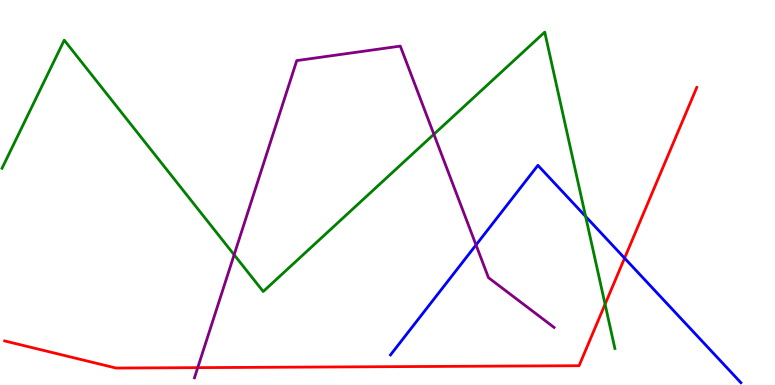[{'lines': ['blue', 'red'], 'intersections': [{'x': 8.06, 'y': 3.29}]}, {'lines': ['green', 'red'], 'intersections': [{'x': 7.81, 'y': 2.1}]}, {'lines': ['purple', 'red'], 'intersections': [{'x': 2.55, 'y': 0.451}]}, {'lines': ['blue', 'green'], 'intersections': [{'x': 7.56, 'y': 4.38}]}, {'lines': ['blue', 'purple'], 'intersections': [{'x': 6.14, 'y': 3.64}]}, {'lines': ['green', 'purple'], 'intersections': [{'x': 3.02, 'y': 3.38}, {'x': 5.6, 'y': 6.51}]}]